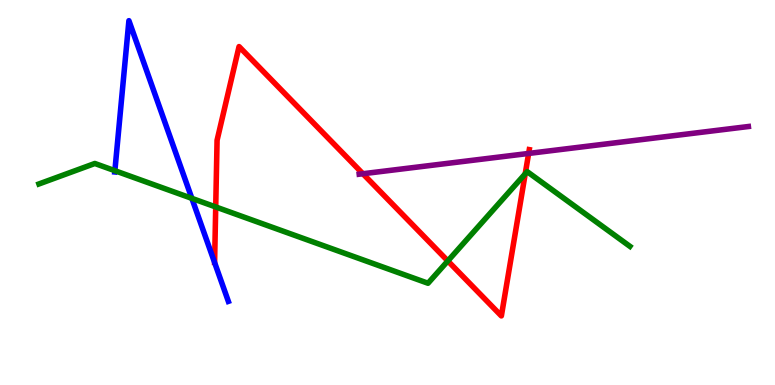[{'lines': ['blue', 'red'], 'intersections': []}, {'lines': ['green', 'red'], 'intersections': [{'x': 2.78, 'y': 4.62}, {'x': 5.78, 'y': 3.22}, {'x': 6.78, 'y': 5.48}]}, {'lines': ['purple', 'red'], 'intersections': [{'x': 4.68, 'y': 5.49}, {'x': 6.82, 'y': 6.01}]}, {'lines': ['blue', 'green'], 'intersections': [{'x': 1.48, 'y': 5.57}, {'x': 2.48, 'y': 4.85}]}, {'lines': ['blue', 'purple'], 'intersections': []}, {'lines': ['green', 'purple'], 'intersections': []}]